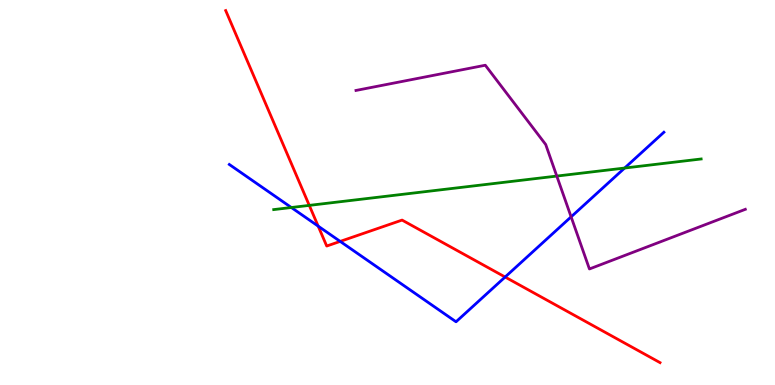[{'lines': ['blue', 'red'], 'intersections': [{'x': 4.11, 'y': 4.13}, {'x': 4.39, 'y': 3.73}, {'x': 6.52, 'y': 2.8}]}, {'lines': ['green', 'red'], 'intersections': [{'x': 3.99, 'y': 4.67}]}, {'lines': ['purple', 'red'], 'intersections': []}, {'lines': ['blue', 'green'], 'intersections': [{'x': 3.76, 'y': 4.61}, {'x': 8.06, 'y': 5.64}]}, {'lines': ['blue', 'purple'], 'intersections': [{'x': 7.37, 'y': 4.37}]}, {'lines': ['green', 'purple'], 'intersections': [{'x': 7.18, 'y': 5.43}]}]